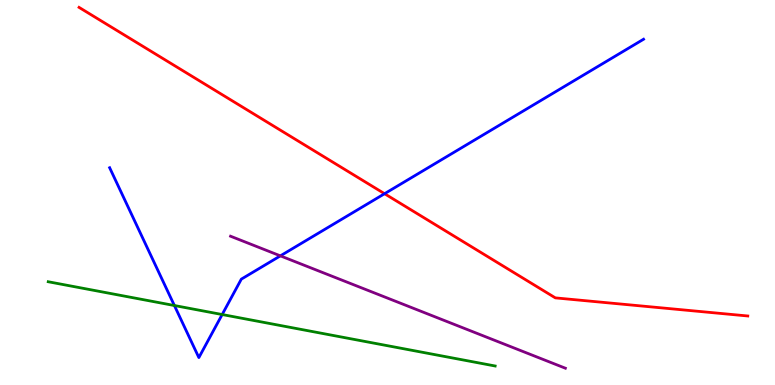[{'lines': ['blue', 'red'], 'intersections': [{'x': 4.96, 'y': 4.97}]}, {'lines': ['green', 'red'], 'intersections': []}, {'lines': ['purple', 'red'], 'intersections': []}, {'lines': ['blue', 'green'], 'intersections': [{'x': 2.25, 'y': 2.06}, {'x': 2.87, 'y': 1.83}]}, {'lines': ['blue', 'purple'], 'intersections': [{'x': 3.62, 'y': 3.35}]}, {'lines': ['green', 'purple'], 'intersections': []}]